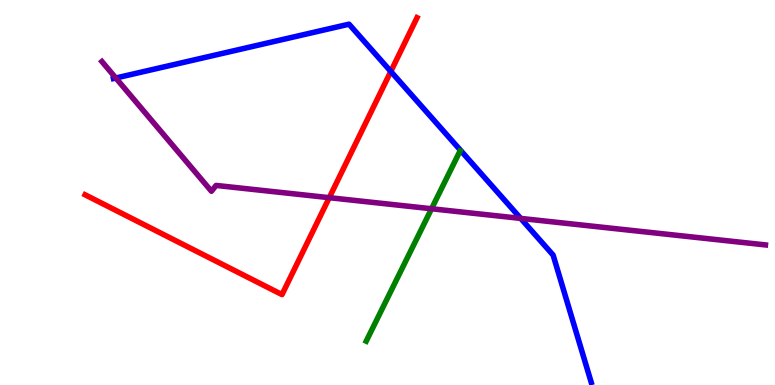[{'lines': ['blue', 'red'], 'intersections': [{'x': 5.04, 'y': 8.14}]}, {'lines': ['green', 'red'], 'intersections': []}, {'lines': ['purple', 'red'], 'intersections': [{'x': 4.25, 'y': 4.87}]}, {'lines': ['blue', 'green'], 'intersections': []}, {'lines': ['blue', 'purple'], 'intersections': [{'x': 1.49, 'y': 7.97}, {'x': 6.72, 'y': 4.33}]}, {'lines': ['green', 'purple'], 'intersections': [{'x': 5.57, 'y': 4.58}]}]